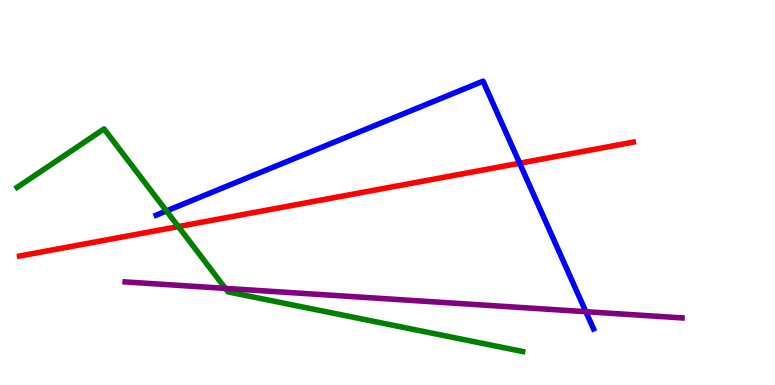[{'lines': ['blue', 'red'], 'intersections': [{'x': 6.71, 'y': 5.76}]}, {'lines': ['green', 'red'], 'intersections': [{'x': 2.3, 'y': 4.11}]}, {'lines': ['purple', 'red'], 'intersections': []}, {'lines': ['blue', 'green'], 'intersections': [{'x': 2.15, 'y': 4.52}]}, {'lines': ['blue', 'purple'], 'intersections': [{'x': 7.56, 'y': 1.9}]}, {'lines': ['green', 'purple'], 'intersections': [{'x': 2.91, 'y': 2.51}]}]